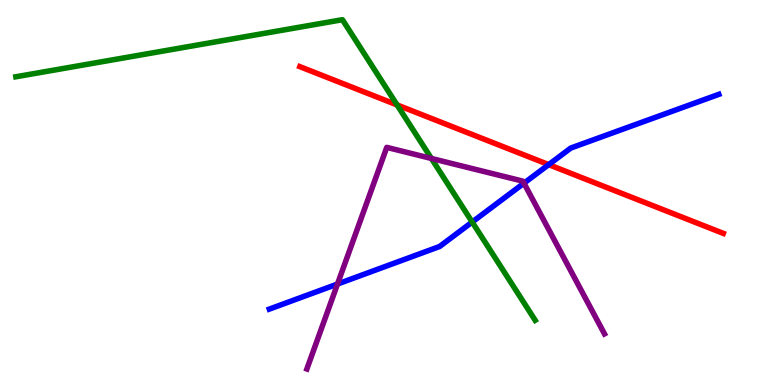[{'lines': ['blue', 'red'], 'intersections': [{'x': 7.08, 'y': 5.72}]}, {'lines': ['green', 'red'], 'intersections': [{'x': 5.12, 'y': 7.27}]}, {'lines': ['purple', 'red'], 'intersections': []}, {'lines': ['blue', 'green'], 'intersections': [{'x': 6.09, 'y': 4.23}]}, {'lines': ['blue', 'purple'], 'intersections': [{'x': 4.35, 'y': 2.62}, {'x': 6.76, 'y': 5.24}]}, {'lines': ['green', 'purple'], 'intersections': [{'x': 5.57, 'y': 5.88}]}]